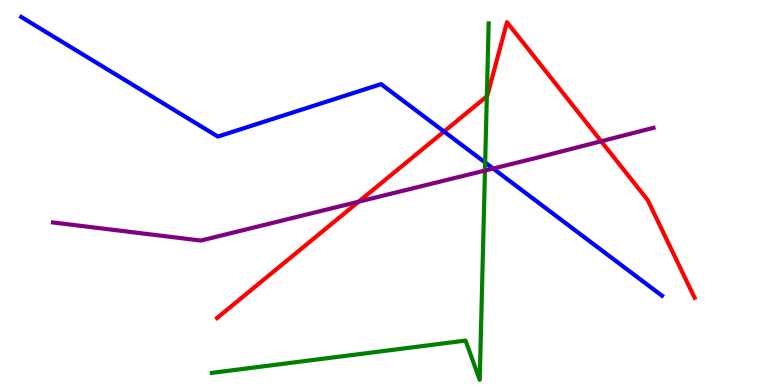[{'lines': ['blue', 'red'], 'intersections': [{'x': 5.73, 'y': 6.58}]}, {'lines': ['green', 'red'], 'intersections': [{'x': 6.28, 'y': 7.5}]}, {'lines': ['purple', 'red'], 'intersections': [{'x': 4.63, 'y': 4.76}, {'x': 7.76, 'y': 6.33}]}, {'lines': ['blue', 'green'], 'intersections': [{'x': 6.26, 'y': 5.78}]}, {'lines': ['blue', 'purple'], 'intersections': [{'x': 6.36, 'y': 5.62}]}, {'lines': ['green', 'purple'], 'intersections': [{'x': 6.26, 'y': 5.57}]}]